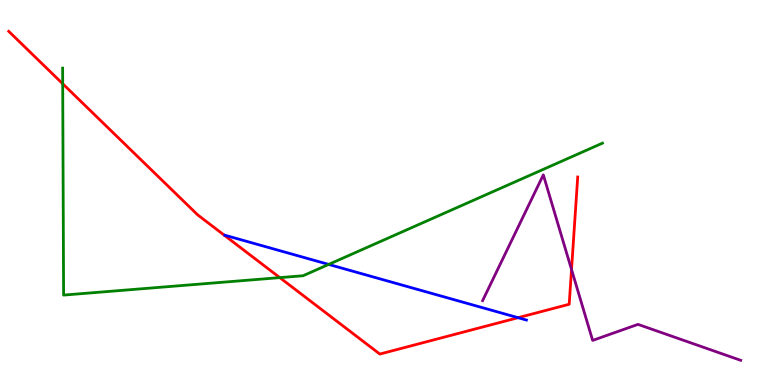[{'lines': ['blue', 'red'], 'intersections': [{'x': 6.69, 'y': 1.75}]}, {'lines': ['green', 'red'], 'intersections': [{'x': 0.809, 'y': 7.82}, {'x': 3.61, 'y': 2.79}]}, {'lines': ['purple', 'red'], 'intersections': [{'x': 7.37, 'y': 3.0}]}, {'lines': ['blue', 'green'], 'intersections': [{'x': 4.24, 'y': 3.13}]}, {'lines': ['blue', 'purple'], 'intersections': []}, {'lines': ['green', 'purple'], 'intersections': []}]